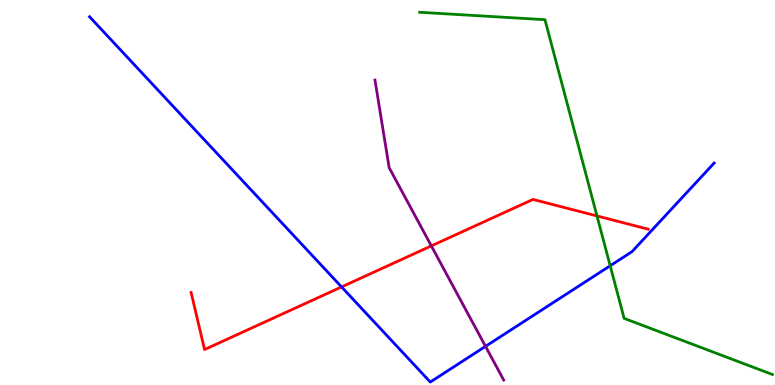[{'lines': ['blue', 'red'], 'intersections': [{'x': 4.41, 'y': 2.55}]}, {'lines': ['green', 'red'], 'intersections': [{'x': 7.7, 'y': 4.39}]}, {'lines': ['purple', 'red'], 'intersections': [{'x': 5.57, 'y': 3.61}]}, {'lines': ['blue', 'green'], 'intersections': [{'x': 7.87, 'y': 3.1}]}, {'lines': ['blue', 'purple'], 'intersections': [{'x': 6.26, 'y': 1.0}]}, {'lines': ['green', 'purple'], 'intersections': []}]